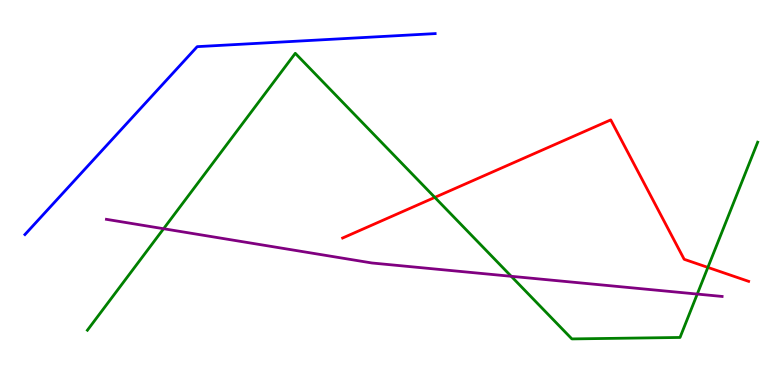[{'lines': ['blue', 'red'], 'intersections': []}, {'lines': ['green', 'red'], 'intersections': [{'x': 5.61, 'y': 4.87}, {'x': 9.13, 'y': 3.05}]}, {'lines': ['purple', 'red'], 'intersections': []}, {'lines': ['blue', 'green'], 'intersections': []}, {'lines': ['blue', 'purple'], 'intersections': []}, {'lines': ['green', 'purple'], 'intersections': [{'x': 2.11, 'y': 4.06}, {'x': 6.6, 'y': 2.82}, {'x': 9.0, 'y': 2.36}]}]